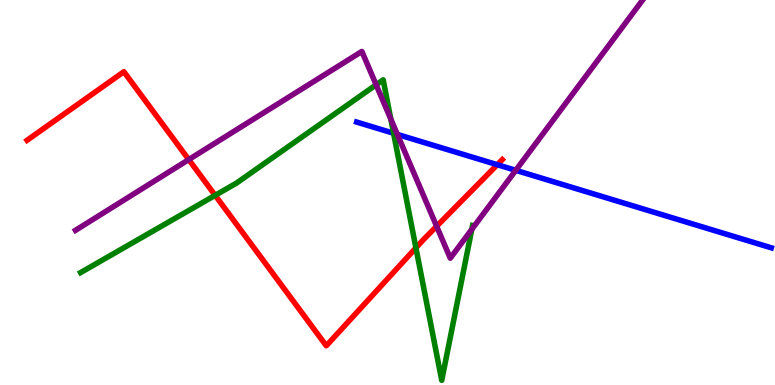[{'lines': ['blue', 'red'], 'intersections': [{'x': 6.42, 'y': 5.72}]}, {'lines': ['green', 'red'], 'intersections': [{'x': 2.78, 'y': 4.93}, {'x': 5.37, 'y': 3.56}]}, {'lines': ['purple', 'red'], 'intersections': [{'x': 2.44, 'y': 5.85}, {'x': 5.63, 'y': 4.12}]}, {'lines': ['blue', 'green'], 'intersections': [{'x': 5.08, 'y': 6.54}]}, {'lines': ['blue', 'purple'], 'intersections': [{'x': 5.13, 'y': 6.51}, {'x': 6.65, 'y': 5.58}]}, {'lines': ['green', 'purple'], 'intersections': [{'x': 4.85, 'y': 7.8}, {'x': 5.04, 'y': 6.9}, {'x': 6.09, 'y': 4.04}]}]